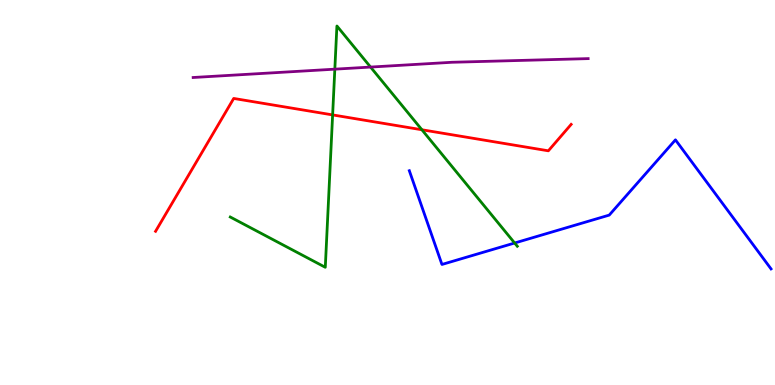[{'lines': ['blue', 'red'], 'intersections': []}, {'lines': ['green', 'red'], 'intersections': [{'x': 4.29, 'y': 7.02}, {'x': 5.44, 'y': 6.63}]}, {'lines': ['purple', 'red'], 'intersections': []}, {'lines': ['blue', 'green'], 'intersections': [{'x': 6.64, 'y': 3.69}]}, {'lines': ['blue', 'purple'], 'intersections': []}, {'lines': ['green', 'purple'], 'intersections': [{'x': 4.32, 'y': 8.2}, {'x': 4.78, 'y': 8.26}]}]